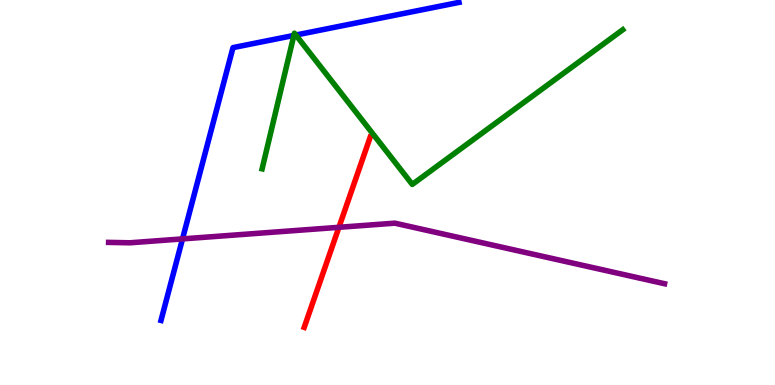[{'lines': ['blue', 'red'], 'intersections': []}, {'lines': ['green', 'red'], 'intersections': []}, {'lines': ['purple', 'red'], 'intersections': [{'x': 4.37, 'y': 4.1}]}, {'lines': ['blue', 'green'], 'intersections': [{'x': 3.79, 'y': 9.08}, {'x': 3.82, 'y': 9.09}]}, {'lines': ['blue', 'purple'], 'intersections': [{'x': 2.36, 'y': 3.79}]}, {'lines': ['green', 'purple'], 'intersections': []}]